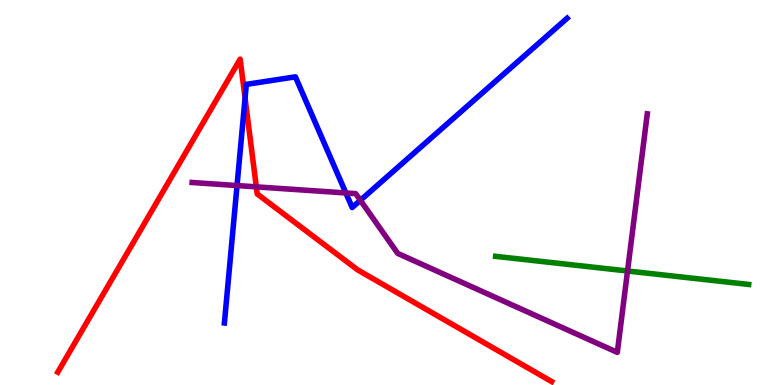[{'lines': ['blue', 'red'], 'intersections': [{'x': 3.16, 'y': 7.45}]}, {'lines': ['green', 'red'], 'intersections': []}, {'lines': ['purple', 'red'], 'intersections': [{'x': 3.31, 'y': 5.15}]}, {'lines': ['blue', 'green'], 'intersections': []}, {'lines': ['blue', 'purple'], 'intersections': [{'x': 3.06, 'y': 5.18}, {'x': 4.46, 'y': 4.99}, {'x': 4.65, 'y': 4.8}]}, {'lines': ['green', 'purple'], 'intersections': [{'x': 8.1, 'y': 2.96}]}]